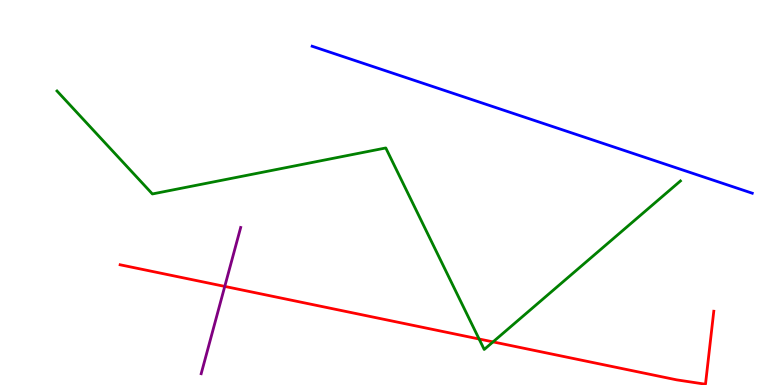[{'lines': ['blue', 'red'], 'intersections': []}, {'lines': ['green', 'red'], 'intersections': [{'x': 6.18, 'y': 1.19}, {'x': 6.36, 'y': 1.12}]}, {'lines': ['purple', 'red'], 'intersections': [{'x': 2.9, 'y': 2.56}]}, {'lines': ['blue', 'green'], 'intersections': []}, {'lines': ['blue', 'purple'], 'intersections': []}, {'lines': ['green', 'purple'], 'intersections': []}]